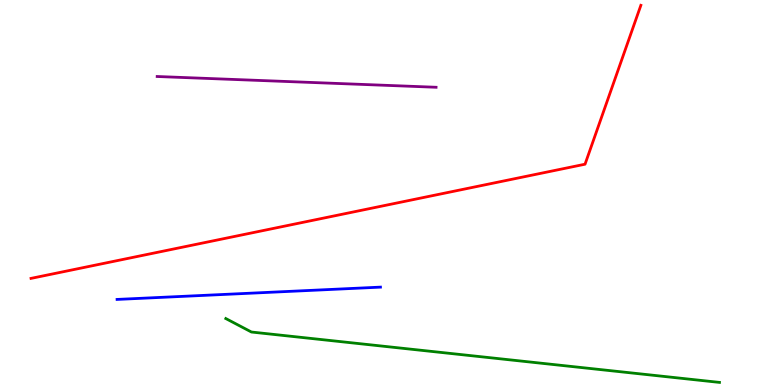[{'lines': ['blue', 'red'], 'intersections': []}, {'lines': ['green', 'red'], 'intersections': []}, {'lines': ['purple', 'red'], 'intersections': []}, {'lines': ['blue', 'green'], 'intersections': []}, {'lines': ['blue', 'purple'], 'intersections': []}, {'lines': ['green', 'purple'], 'intersections': []}]